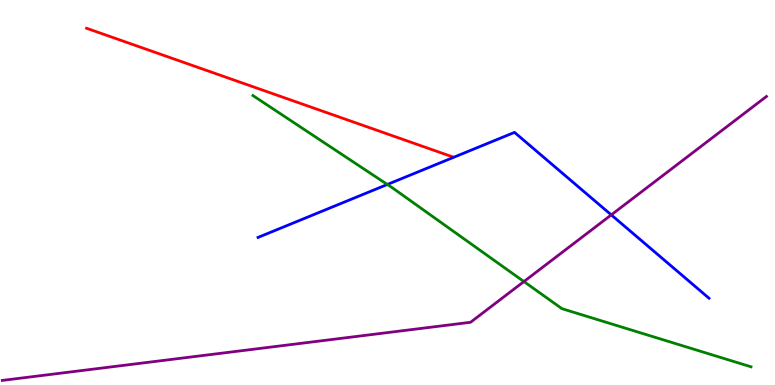[{'lines': ['blue', 'red'], 'intersections': []}, {'lines': ['green', 'red'], 'intersections': []}, {'lines': ['purple', 'red'], 'intersections': []}, {'lines': ['blue', 'green'], 'intersections': [{'x': 5.0, 'y': 5.21}]}, {'lines': ['blue', 'purple'], 'intersections': [{'x': 7.89, 'y': 4.42}]}, {'lines': ['green', 'purple'], 'intersections': [{'x': 6.76, 'y': 2.69}]}]